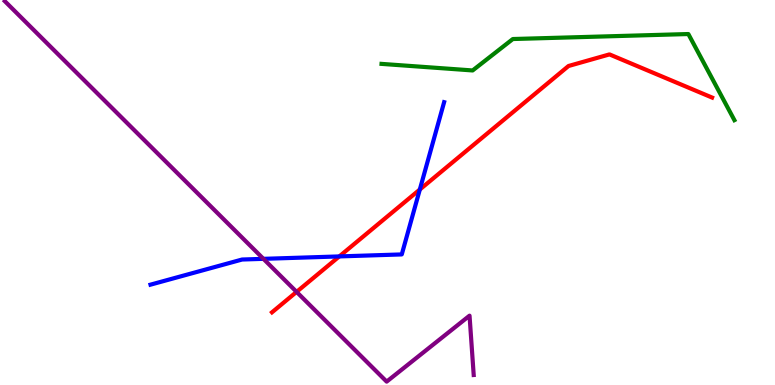[{'lines': ['blue', 'red'], 'intersections': [{'x': 4.38, 'y': 3.34}, {'x': 5.42, 'y': 5.08}]}, {'lines': ['green', 'red'], 'intersections': []}, {'lines': ['purple', 'red'], 'intersections': [{'x': 3.83, 'y': 2.42}]}, {'lines': ['blue', 'green'], 'intersections': []}, {'lines': ['blue', 'purple'], 'intersections': [{'x': 3.4, 'y': 3.28}]}, {'lines': ['green', 'purple'], 'intersections': []}]